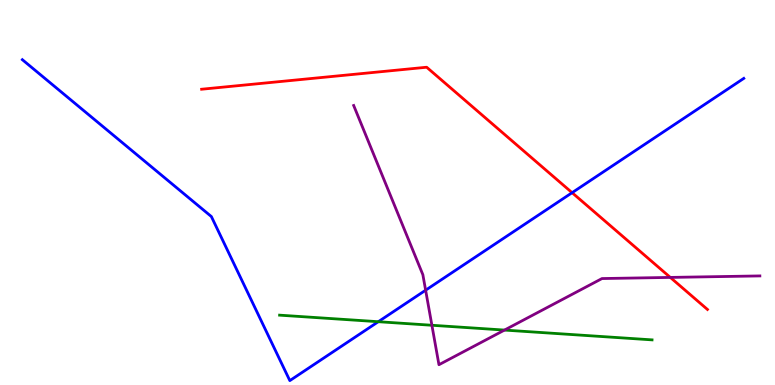[{'lines': ['blue', 'red'], 'intersections': [{'x': 7.38, 'y': 5.0}]}, {'lines': ['green', 'red'], 'intersections': []}, {'lines': ['purple', 'red'], 'intersections': [{'x': 8.65, 'y': 2.79}]}, {'lines': ['blue', 'green'], 'intersections': [{'x': 4.88, 'y': 1.64}]}, {'lines': ['blue', 'purple'], 'intersections': [{'x': 5.49, 'y': 2.46}]}, {'lines': ['green', 'purple'], 'intersections': [{'x': 5.57, 'y': 1.55}, {'x': 6.51, 'y': 1.43}]}]